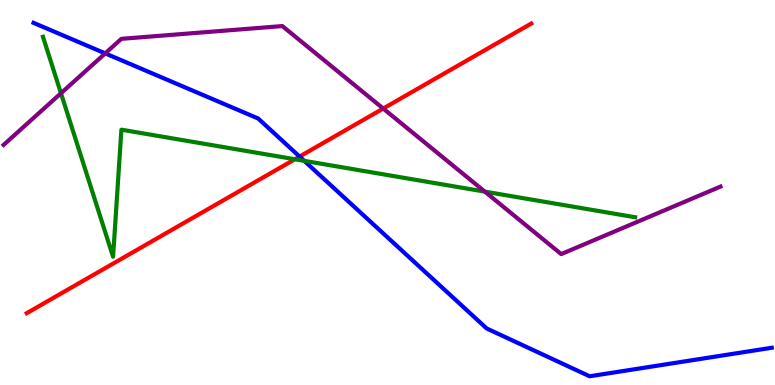[{'lines': ['blue', 'red'], 'intersections': [{'x': 3.87, 'y': 5.93}]}, {'lines': ['green', 'red'], 'intersections': [{'x': 3.8, 'y': 5.86}]}, {'lines': ['purple', 'red'], 'intersections': [{'x': 4.94, 'y': 7.18}]}, {'lines': ['blue', 'green'], 'intersections': [{'x': 3.93, 'y': 5.82}]}, {'lines': ['blue', 'purple'], 'intersections': [{'x': 1.36, 'y': 8.61}]}, {'lines': ['green', 'purple'], 'intersections': [{'x': 0.787, 'y': 7.58}, {'x': 6.26, 'y': 5.02}]}]